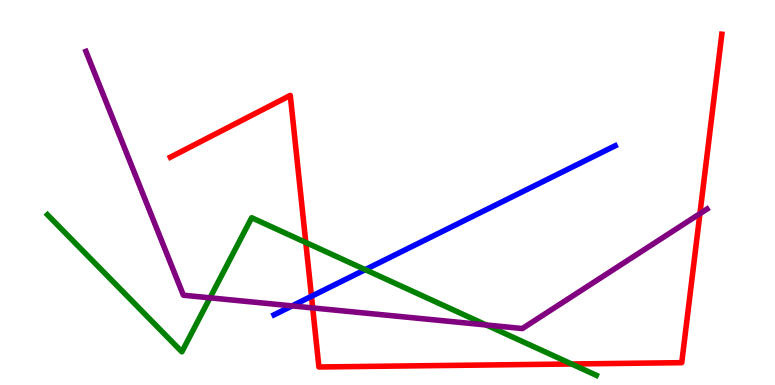[{'lines': ['blue', 'red'], 'intersections': [{'x': 4.02, 'y': 2.3}]}, {'lines': ['green', 'red'], 'intersections': [{'x': 3.95, 'y': 3.7}, {'x': 7.38, 'y': 0.546}]}, {'lines': ['purple', 'red'], 'intersections': [{'x': 4.03, 'y': 2.0}, {'x': 9.03, 'y': 4.45}]}, {'lines': ['blue', 'green'], 'intersections': [{'x': 4.71, 'y': 3.0}]}, {'lines': ['blue', 'purple'], 'intersections': [{'x': 3.77, 'y': 2.05}]}, {'lines': ['green', 'purple'], 'intersections': [{'x': 2.71, 'y': 2.26}, {'x': 6.27, 'y': 1.56}]}]